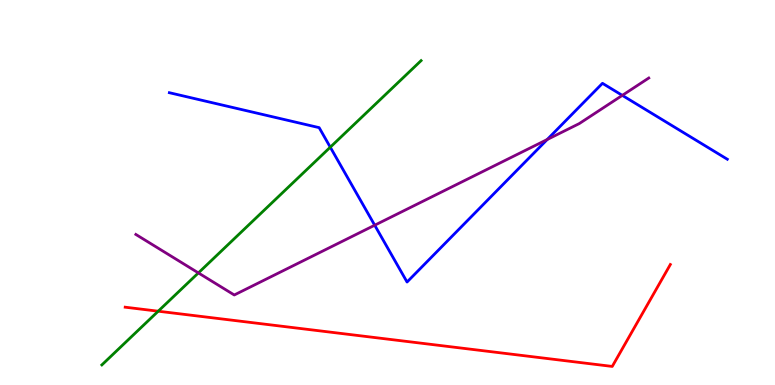[{'lines': ['blue', 'red'], 'intersections': []}, {'lines': ['green', 'red'], 'intersections': [{'x': 2.04, 'y': 1.92}]}, {'lines': ['purple', 'red'], 'intersections': []}, {'lines': ['blue', 'green'], 'intersections': [{'x': 4.26, 'y': 6.18}]}, {'lines': ['blue', 'purple'], 'intersections': [{'x': 4.83, 'y': 4.15}, {'x': 7.06, 'y': 6.38}, {'x': 8.03, 'y': 7.52}]}, {'lines': ['green', 'purple'], 'intersections': [{'x': 2.56, 'y': 2.91}]}]